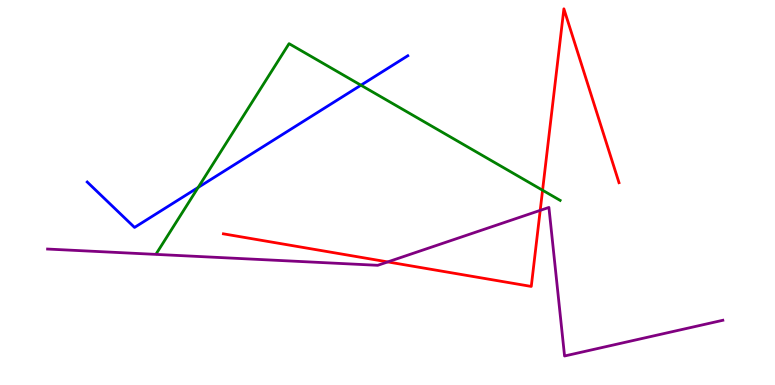[{'lines': ['blue', 'red'], 'intersections': []}, {'lines': ['green', 'red'], 'intersections': [{'x': 7.0, 'y': 5.06}]}, {'lines': ['purple', 'red'], 'intersections': [{'x': 5.0, 'y': 3.2}, {'x': 6.97, 'y': 4.54}]}, {'lines': ['blue', 'green'], 'intersections': [{'x': 2.56, 'y': 5.13}, {'x': 4.66, 'y': 7.79}]}, {'lines': ['blue', 'purple'], 'intersections': []}, {'lines': ['green', 'purple'], 'intersections': []}]